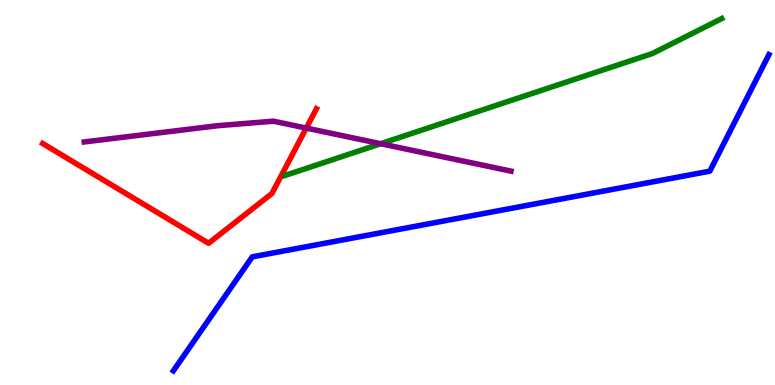[{'lines': ['blue', 'red'], 'intersections': []}, {'lines': ['green', 'red'], 'intersections': []}, {'lines': ['purple', 'red'], 'intersections': [{'x': 3.95, 'y': 6.67}]}, {'lines': ['blue', 'green'], 'intersections': []}, {'lines': ['blue', 'purple'], 'intersections': []}, {'lines': ['green', 'purple'], 'intersections': [{'x': 4.91, 'y': 6.27}]}]